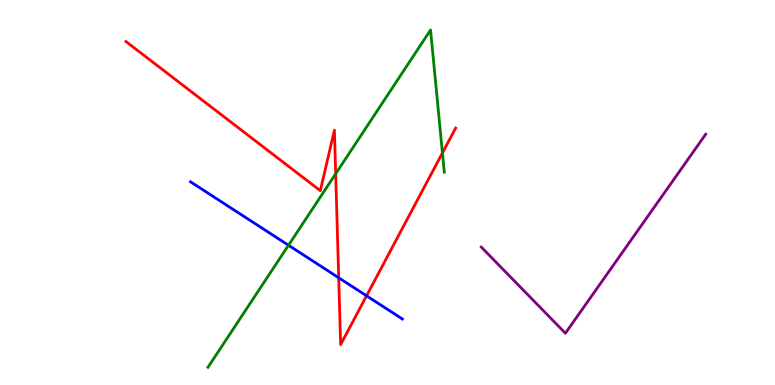[{'lines': ['blue', 'red'], 'intersections': [{'x': 4.37, 'y': 2.79}, {'x': 4.73, 'y': 2.32}]}, {'lines': ['green', 'red'], 'intersections': [{'x': 4.33, 'y': 5.49}, {'x': 5.71, 'y': 6.03}]}, {'lines': ['purple', 'red'], 'intersections': []}, {'lines': ['blue', 'green'], 'intersections': [{'x': 3.72, 'y': 3.63}]}, {'lines': ['blue', 'purple'], 'intersections': []}, {'lines': ['green', 'purple'], 'intersections': []}]